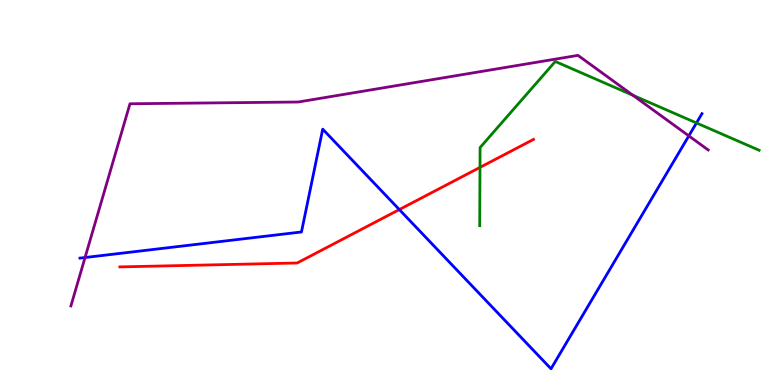[{'lines': ['blue', 'red'], 'intersections': [{'x': 5.15, 'y': 4.56}]}, {'lines': ['green', 'red'], 'intersections': [{'x': 6.19, 'y': 5.65}]}, {'lines': ['purple', 'red'], 'intersections': []}, {'lines': ['blue', 'green'], 'intersections': [{'x': 8.99, 'y': 6.81}]}, {'lines': ['blue', 'purple'], 'intersections': [{'x': 1.1, 'y': 3.31}, {'x': 8.89, 'y': 6.47}]}, {'lines': ['green', 'purple'], 'intersections': [{'x': 8.17, 'y': 7.52}]}]